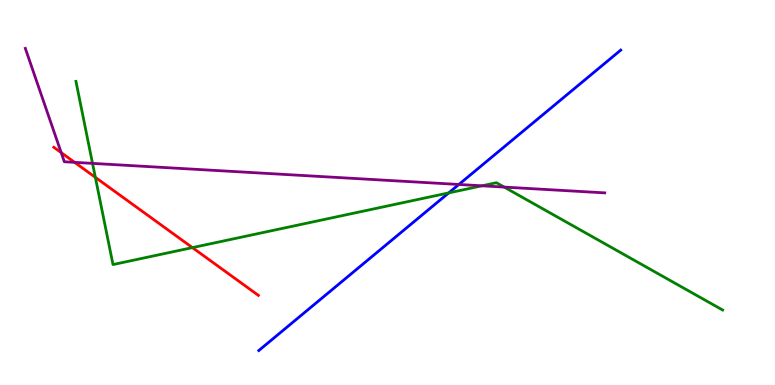[{'lines': ['blue', 'red'], 'intersections': []}, {'lines': ['green', 'red'], 'intersections': [{'x': 1.23, 'y': 5.39}, {'x': 2.48, 'y': 3.57}]}, {'lines': ['purple', 'red'], 'intersections': [{'x': 0.79, 'y': 6.04}, {'x': 0.963, 'y': 5.78}]}, {'lines': ['blue', 'green'], 'intersections': [{'x': 5.79, 'y': 4.99}]}, {'lines': ['blue', 'purple'], 'intersections': [{'x': 5.92, 'y': 5.21}]}, {'lines': ['green', 'purple'], 'intersections': [{'x': 1.19, 'y': 5.76}, {'x': 6.22, 'y': 5.17}, {'x': 6.51, 'y': 5.14}]}]